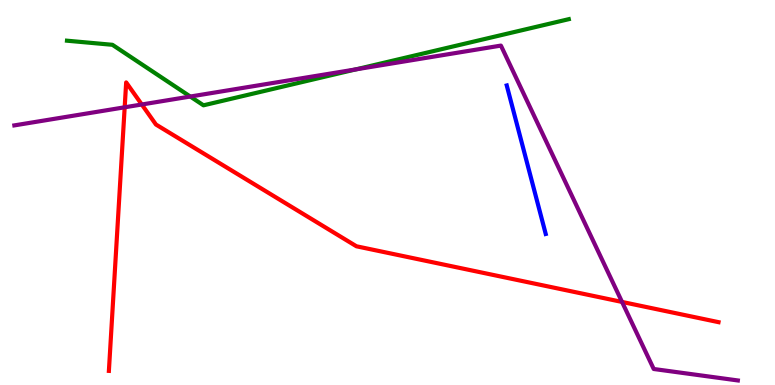[{'lines': ['blue', 'red'], 'intersections': []}, {'lines': ['green', 'red'], 'intersections': []}, {'lines': ['purple', 'red'], 'intersections': [{'x': 1.61, 'y': 7.21}, {'x': 1.83, 'y': 7.29}, {'x': 8.03, 'y': 2.16}]}, {'lines': ['blue', 'green'], 'intersections': []}, {'lines': ['blue', 'purple'], 'intersections': []}, {'lines': ['green', 'purple'], 'intersections': [{'x': 2.46, 'y': 7.49}, {'x': 4.59, 'y': 8.2}]}]